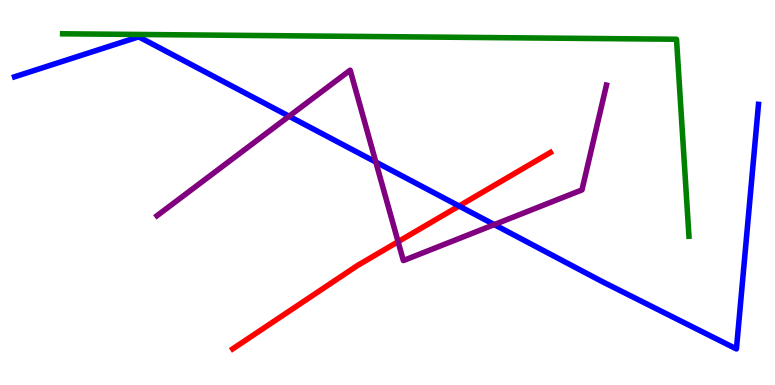[{'lines': ['blue', 'red'], 'intersections': [{'x': 5.92, 'y': 4.65}]}, {'lines': ['green', 'red'], 'intersections': []}, {'lines': ['purple', 'red'], 'intersections': [{'x': 5.14, 'y': 3.72}]}, {'lines': ['blue', 'green'], 'intersections': []}, {'lines': ['blue', 'purple'], 'intersections': [{'x': 3.73, 'y': 6.98}, {'x': 4.85, 'y': 5.79}, {'x': 6.38, 'y': 4.17}]}, {'lines': ['green', 'purple'], 'intersections': []}]